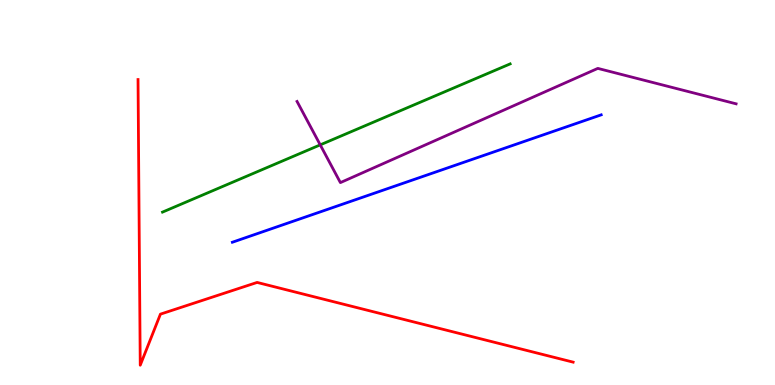[{'lines': ['blue', 'red'], 'intersections': []}, {'lines': ['green', 'red'], 'intersections': []}, {'lines': ['purple', 'red'], 'intersections': []}, {'lines': ['blue', 'green'], 'intersections': []}, {'lines': ['blue', 'purple'], 'intersections': []}, {'lines': ['green', 'purple'], 'intersections': [{'x': 4.13, 'y': 6.24}]}]